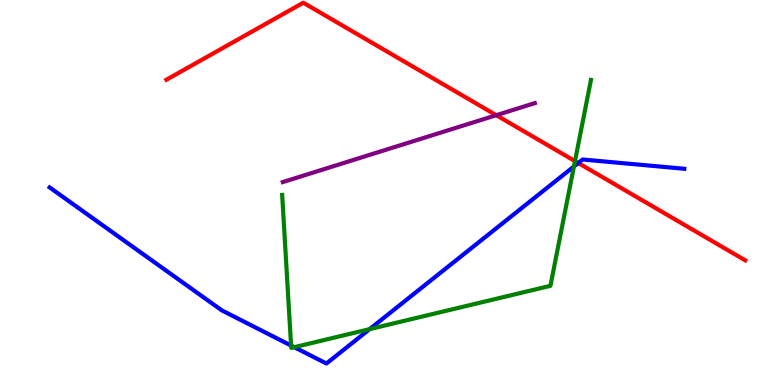[{'lines': ['blue', 'red'], 'intersections': [{'x': 7.46, 'y': 5.77}]}, {'lines': ['green', 'red'], 'intersections': [{'x': 7.42, 'y': 5.82}]}, {'lines': ['purple', 'red'], 'intersections': [{'x': 6.4, 'y': 7.01}]}, {'lines': ['blue', 'green'], 'intersections': [{'x': 3.76, 'y': 1.02}, {'x': 3.8, 'y': 0.982}, {'x': 4.77, 'y': 1.45}, {'x': 7.41, 'y': 5.68}]}, {'lines': ['blue', 'purple'], 'intersections': []}, {'lines': ['green', 'purple'], 'intersections': []}]